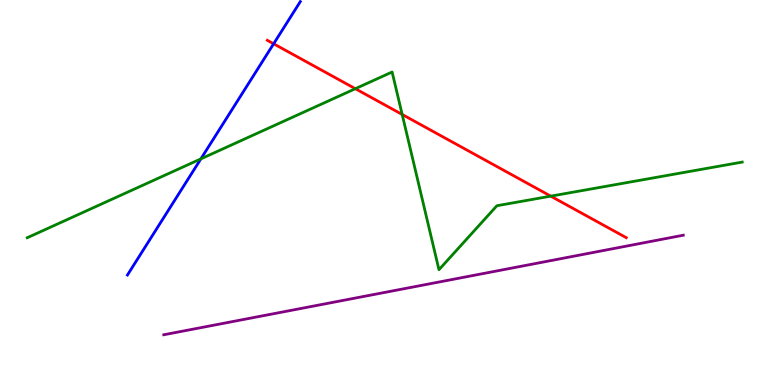[{'lines': ['blue', 'red'], 'intersections': [{'x': 3.53, 'y': 8.86}]}, {'lines': ['green', 'red'], 'intersections': [{'x': 4.59, 'y': 7.7}, {'x': 5.19, 'y': 7.03}, {'x': 7.11, 'y': 4.91}]}, {'lines': ['purple', 'red'], 'intersections': []}, {'lines': ['blue', 'green'], 'intersections': [{'x': 2.59, 'y': 5.87}]}, {'lines': ['blue', 'purple'], 'intersections': []}, {'lines': ['green', 'purple'], 'intersections': []}]